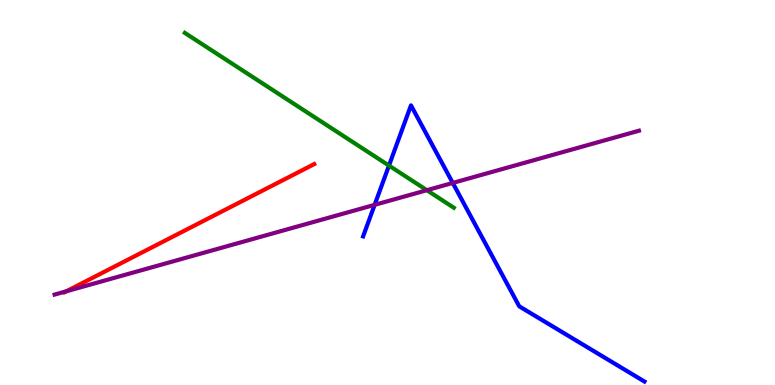[{'lines': ['blue', 'red'], 'intersections': []}, {'lines': ['green', 'red'], 'intersections': []}, {'lines': ['purple', 'red'], 'intersections': [{'x': 0.856, 'y': 2.43}]}, {'lines': ['blue', 'green'], 'intersections': [{'x': 5.02, 'y': 5.7}]}, {'lines': ['blue', 'purple'], 'intersections': [{'x': 4.83, 'y': 4.68}, {'x': 5.84, 'y': 5.25}]}, {'lines': ['green', 'purple'], 'intersections': [{'x': 5.51, 'y': 5.06}]}]